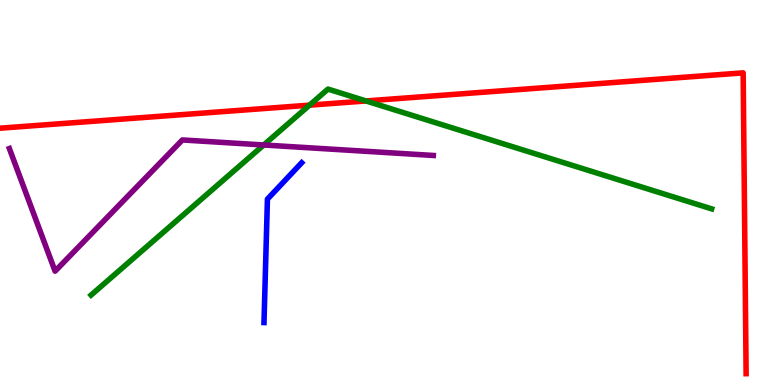[{'lines': ['blue', 'red'], 'intersections': []}, {'lines': ['green', 'red'], 'intersections': [{'x': 3.99, 'y': 7.27}, {'x': 4.72, 'y': 7.38}]}, {'lines': ['purple', 'red'], 'intersections': []}, {'lines': ['blue', 'green'], 'intersections': []}, {'lines': ['blue', 'purple'], 'intersections': []}, {'lines': ['green', 'purple'], 'intersections': [{'x': 3.4, 'y': 6.23}]}]